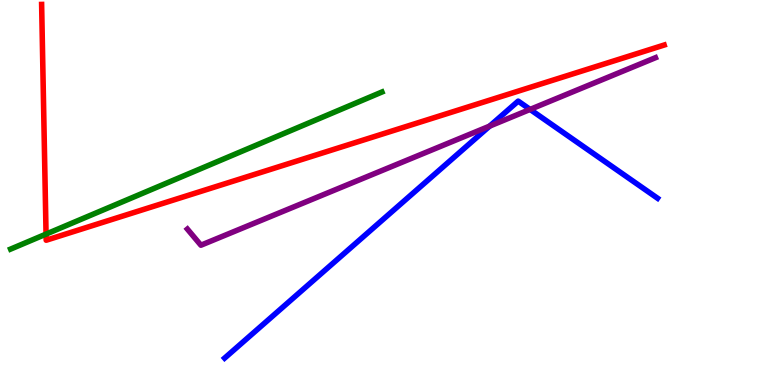[{'lines': ['blue', 'red'], 'intersections': []}, {'lines': ['green', 'red'], 'intersections': [{'x': 0.594, 'y': 3.92}]}, {'lines': ['purple', 'red'], 'intersections': []}, {'lines': ['blue', 'green'], 'intersections': []}, {'lines': ['blue', 'purple'], 'intersections': [{'x': 6.32, 'y': 6.72}, {'x': 6.84, 'y': 7.16}]}, {'lines': ['green', 'purple'], 'intersections': []}]